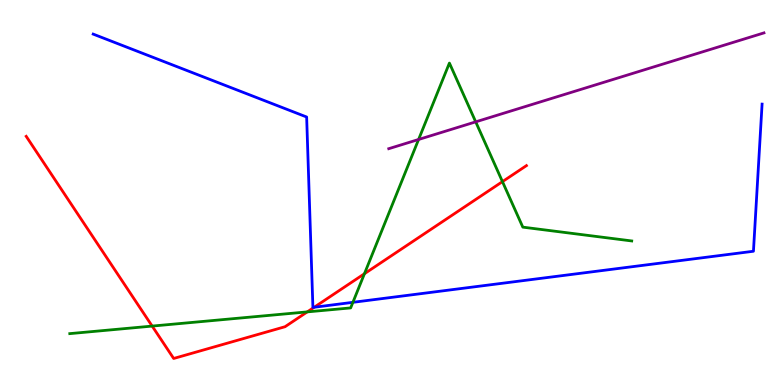[{'lines': ['blue', 'red'], 'intersections': [{'x': 4.05, 'y': 2.02}]}, {'lines': ['green', 'red'], 'intersections': [{'x': 1.96, 'y': 1.53}, {'x': 3.96, 'y': 1.9}, {'x': 4.7, 'y': 2.89}, {'x': 6.48, 'y': 5.28}]}, {'lines': ['purple', 'red'], 'intersections': []}, {'lines': ['blue', 'green'], 'intersections': [{'x': 4.55, 'y': 2.15}]}, {'lines': ['blue', 'purple'], 'intersections': []}, {'lines': ['green', 'purple'], 'intersections': [{'x': 5.4, 'y': 6.38}, {'x': 6.14, 'y': 6.83}]}]